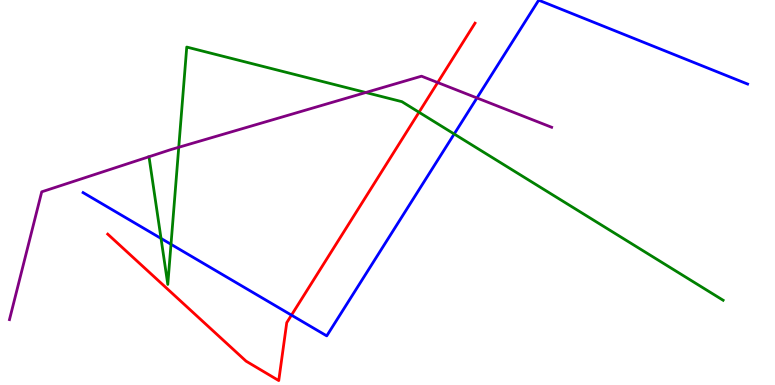[{'lines': ['blue', 'red'], 'intersections': [{'x': 3.76, 'y': 1.81}]}, {'lines': ['green', 'red'], 'intersections': [{'x': 5.41, 'y': 7.08}]}, {'lines': ['purple', 'red'], 'intersections': [{'x': 5.65, 'y': 7.86}]}, {'lines': ['blue', 'green'], 'intersections': [{'x': 2.08, 'y': 3.81}, {'x': 2.21, 'y': 3.65}, {'x': 5.86, 'y': 6.52}]}, {'lines': ['blue', 'purple'], 'intersections': [{'x': 6.15, 'y': 7.46}]}, {'lines': ['green', 'purple'], 'intersections': [{'x': 2.31, 'y': 6.17}, {'x': 4.72, 'y': 7.6}]}]